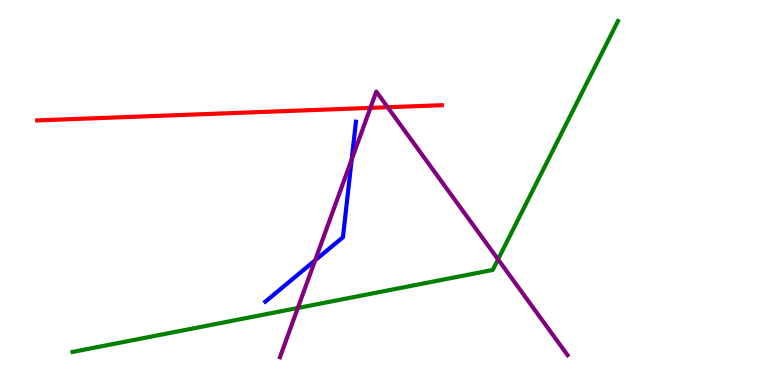[{'lines': ['blue', 'red'], 'intersections': []}, {'lines': ['green', 'red'], 'intersections': []}, {'lines': ['purple', 'red'], 'intersections': [{'x': 4.78, 'y': 7.2}, {'x': 5.0, 'y': 7.21}]}, {'lines': ['blue', 'green'], 'intersections': []}, {'lines': ['blue', 'purple'], 'intersections': [{'x': 4.07, 'y': 3.24}, {'x': 4.54, 'y': 5.86}]}, {'lines': ['green', 'purple'], 'intersections': [{'x': 3.84, 'y': 2.0}, {'x': 6.43, 'y': 3.26}]}]